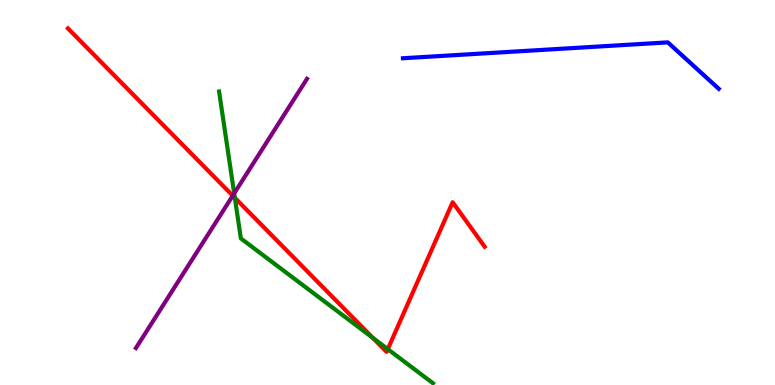[{'lines': ['blue', 'red'], 'intersections': []}, {'lines': ['green', 'red'], 'intersections': [{'x': 3.03, 'y': 4.86}, {'x': 4.81, 'y': 1.22}, {'x': 5.0, 'y': 0.931}]}, {'lines': ['purple', 'red'], 'intersections': [{'x': 3.0, 'y': 4.92}]}, {'lines': ['blue', 'green'], 'intersections': []}, {'lines': ['blue', 'purple'], 'intersections': []}, {'lines': ['green', 'purple'], 'intersections': [{'x': 3.02, 'y': 4.98}]}]